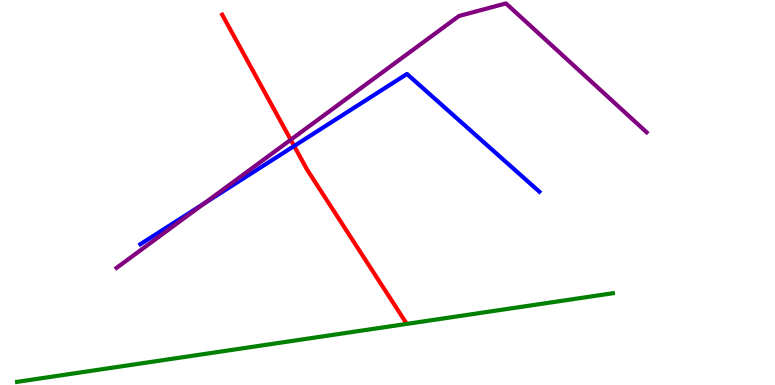[{'lines': ['blue', 'red'], 'intersections': [{'x': 3.8, 'y': 6.21}]}, {'lines': ['green', 'red'], 'intersections': []}, {'lines': ['purple', 'red'], 'intersections': [{'x': 3.75, 'y': 6.37}]}, {'lines': ['blue', 'green'], 'intersections': []}, {'lines': ['blue', 'purple'], 'intersections': [{'x': 2.63, 'y': 4.71}]}, {'lines': ['green', 'purple'], 'intersections': []}]